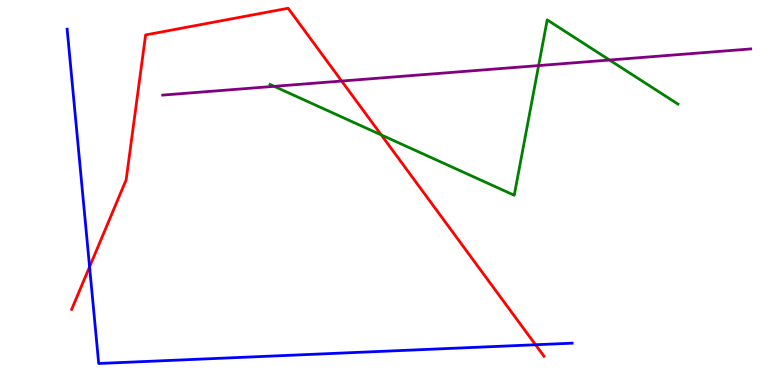[{'lines': ['blue', 'red'], 'intersections': [{'x': 1.16, 'y': 3.07}, {'x': 6.91, 'y': 1.05}]}, {'lines': ['green', 'red'], 'intersections': [{'x': 4.92, 'y': 6.5}]}, {'lines': ['purple', 'red'], 'intersections': [{'x': 4.41, 'y': 7.89}]}, {'lines': ['blue', 'green'], 'intersections': []}, {'lines': ['blue', 'purple'], 'intersections': []}, {'lines': ['green', 'purple'], 'intersections': [{'x': 3.54, 'y': 7.76}, {'x': 6.95, 'y': 8.3}, {'x': 7.86, 'y': 8.44}]}]